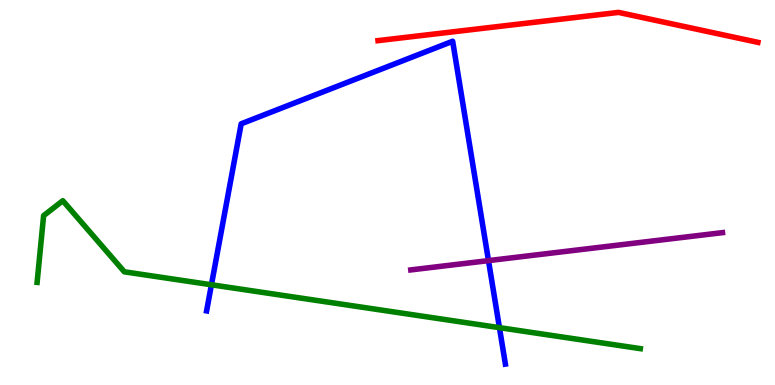[{'lines': ['blue', 'red'], 'intersections': []}, {'lines': ['green', 'red'], 'intersections': []}, {'lines': ['purple', 'red'], 'intersections': []}, {'lines': ['blue', 'green'], 'intersections': [{'x': 2.73, 'y': 2.6}, {'x': 6.44, 'y': 1.49}]}, {'lines': ['blue', 'purple'], 'intersections': [{'x': 6.3, 'y': 3.23}]}, {'lines': ['green', 'purple'], 'intersections': []}]